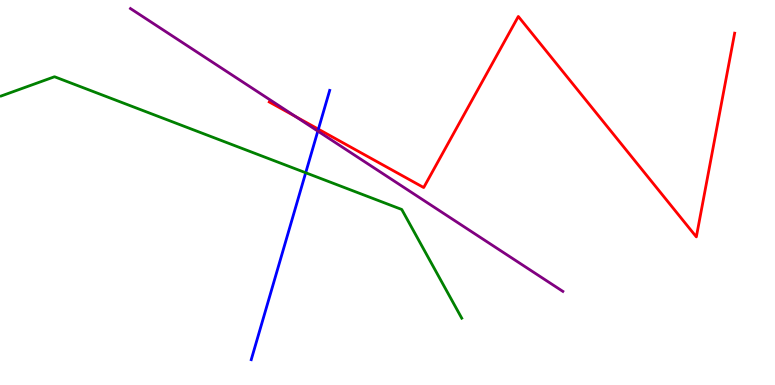[{'lines': ['blue', 'red'], 'intersections': [{'x': 4.11, 'y': 6.64}]}, {'lines': ['green', 'red'], 'intersections': []}, {'lines': ['purple', 'red'], 'intersections': [{'x': 3.81, 'y': 6.97}]}, {'lines': ['blue', 'green'], 'intersections': [{'x': 3.94, 'y': 5.51}]}, {'lines': ['blue', 'purple'], 'intersections': [{'x': 4.1, 'y': 6.59}]}, {'lines': ['green', 'purple'], 'intersections': []}]